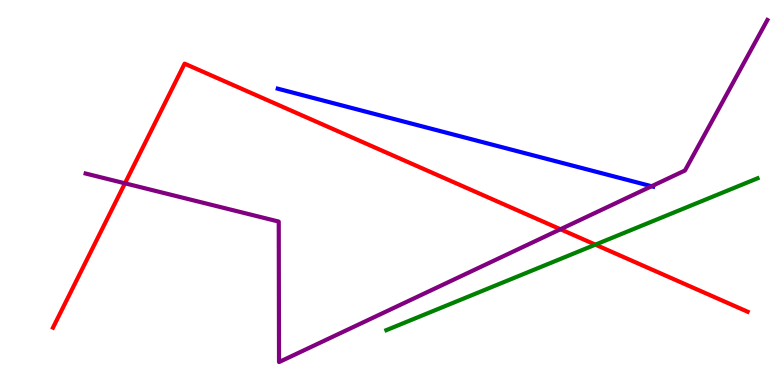[{'lines': ['blue', 'red'], 'intersections': []}, {'lines': ['green', 'red'], 'intersections': [{'x': 7.68, 'y': 3.65}]}, {'lines': ['purple', 'red'], 'intersections': [{'x': 1.61, 'y': 5.24}, {'x': 7.23, 'y': 4.05}]}, {'lines': ['blue', 'green'], 'intersections': []}, {'lines': ['blue', 'purple'], 'intersections': [{'x': 8.41, 'y': 5.16}]}, {'lines': ['green', 'purple'], 'intersections': []}]